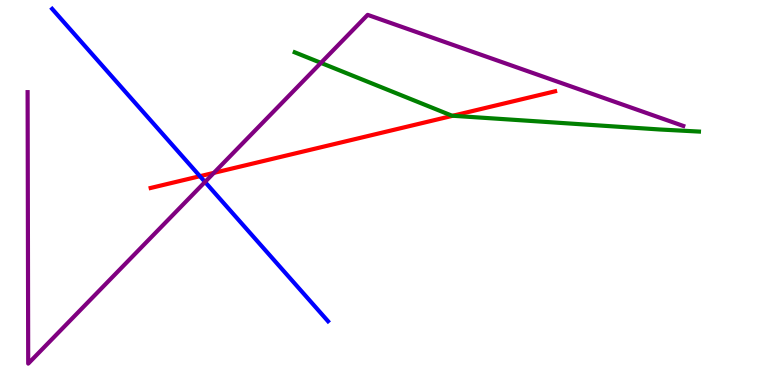[{'lines': ['blue', 'red'], 'intersections': [{'x': 2.58, 'y': 5.42}]}, {'lines': ['green', 'red'], 'intersections': [{'x': 5.84, 'y': 6.99}]}, {'lines': ['purple', 'red'], 'intersections': [{'x': 2.76, 'y': 5.51}]}, {'lines': ['blue', 'green'], 'intersections': []}, {'lines': ['blue', 'purple'], 'intersections': [{'x': 2.65, 'y': 5.27}]}, {'lines': ['green', 'purple'], 'intersections': [{'x': 4.14, 'y': 8.37}]}]